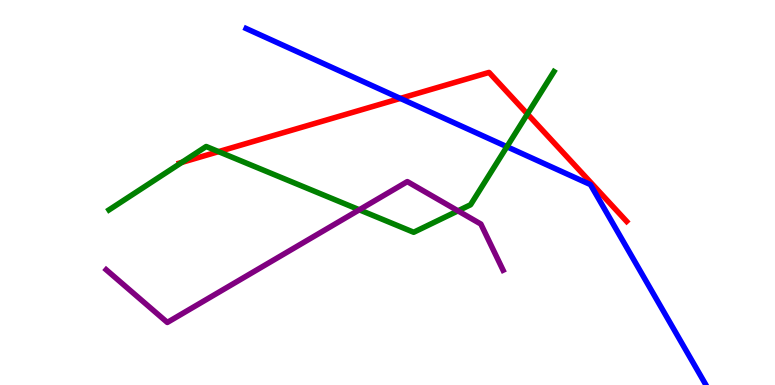[{'lines': ['blue', 'red'], 'intersections': [{'x': 5.17, 'y': 7.44}]}, {'lines': ['green', 'red'], 'intersections': [{'x': 2.35, 'y': 5.78}, {'x': 2.82, 'y': 6.06}, {'x': 6.81, 'y': 7.04}]}, {'lines': ['purple', 'red'], 'intersections': []}, {'lines': ['blue', 'green'], 'intersections': [{'x': 6.54, 'y': 6.19}]}, {'lines': ['blue', 'purple'], 'intersections': []}, {'lines': ['green', 'purple'], 'intersections': [{'x': 4.64, 'y': 4.55}, {'x': 5.91, 'y': 4.52}]}]